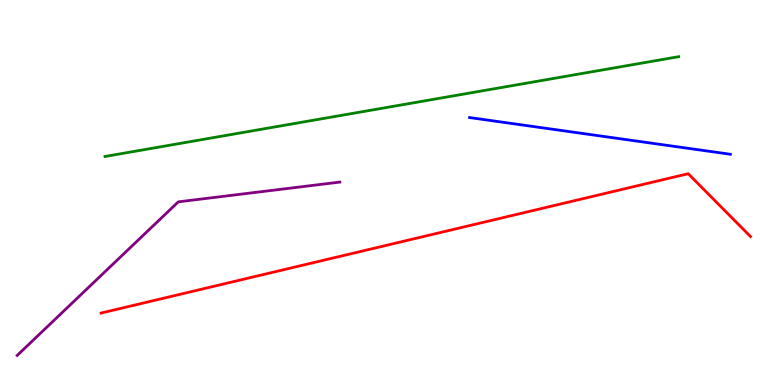[{'lines': ['blue', 'red'], 'intersections': []}, {'lines': ['green', 'red'], 'intersections': []}, {'lines': ['purple', 'red'], 'intersections': []}, {'lines': ['blue', 'green'], 'intersections': []}, {'lines': ['blue', 'purple'], 'intersections': []}, {'lines': ['green', 'purple'], 'intersections': []}]